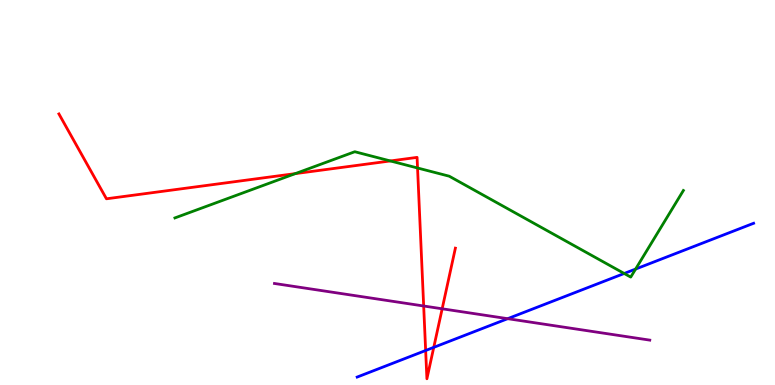[{'lines': ['blue', 'red'], 'intersections': [{'x': 5.49, 'y': 0.896}, {'x': 5.6, 'y': 0.978}]}, {'lines': ['green', 'red'], 'intersections': [{'x': 3.81, 'y': 5.49}, {'x': 5.04, 'y': 5.82}, {'x': 5.39, 'y': 5.64}]}, {'lines': ['purple', 'red'], 'intersections': [{'x': 5.47, 'y': 2.05}, {'x': 5.71, 'y': 1.98}]}, {'lines': ['blue', 'green'], 'intersections': [{'x': 8.05, 'y': 2.9}, {'x': 8.2, 'y': 3.01}]}, {'lines': ['blue', 'purple'], 'intersections': [{'x': 6.55, 'y': 1.72}]}, {'lines': ['green', 'purple'], 'intersections': []}]